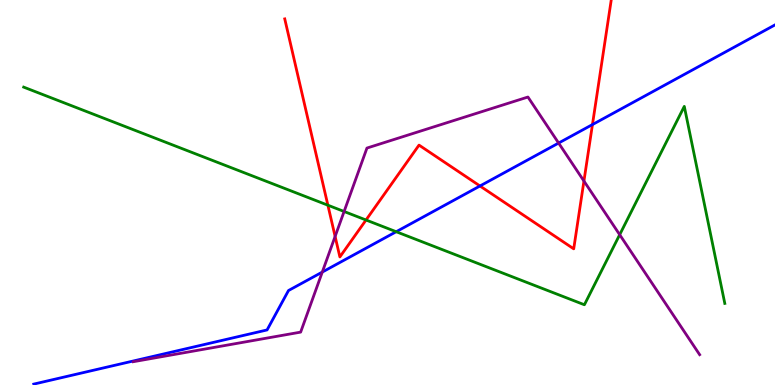[{'lines': ['blue', 'red'], 'intersections': [{'x': 6.19, 'y': 5.17}, {'x': 7.64, 'y': 6.76}]}, {'lines': ['green', 'red'], 'intersections': [{'x': 4.23, 'y': 4.67}, {'x': 4.72, 'y': 4.29}]}, {'lines': ['purple', 'red'], 'intersections': [{'x': 4.32, 'y': 3.86}, {'x': 7.53, 'y': 5.3}]}, {'lines': ['blue', 'green'], 'intersections': [{'x': 5.11, 'y': 3.98}]}, {'lines': ['blue', 'purple'], 'intersections': [{'x': 4.16, 'y': 2.93}, {'x': 7.21, 'y': 6.28}]}, {'lines': ['green', 'purple'], 'intersections': [{'x': 4.44, 'y': 4.51}, {'x': 8.0, 'y': 3.9}]}]